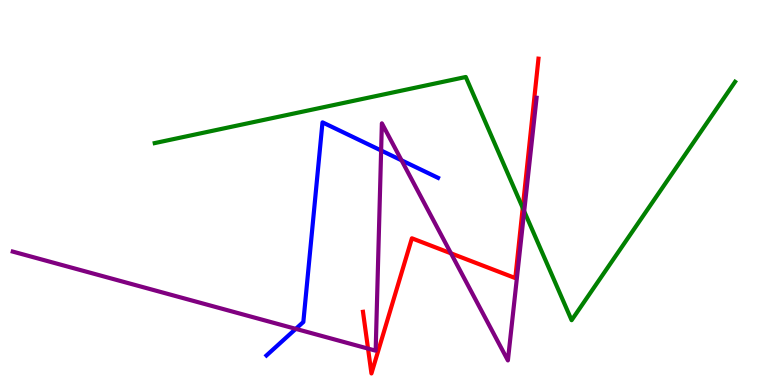[{'lines': ['blue', 'red'], 'intersections': []}, {'lines': ['green', 'red'], 'intersections': [{'x': 6.74, 'y': 4.6}]}, {'lines': ['purple', 'red'], 'intersections': [{'x': 4.75, 'y': 0.946}, {'x': 5.82, 'y': 3.42}]}, {'lines': ['blue', 'green'], 'intersections': []}, {'lines': ['blue', 'purple'], 'intersections': [{'x': 3.82, 'y': 1.46}, {'x': 4.92, 'y': 6.09}, {'x': 5.18, 'y': 5.84}]}, {'lines': ['green', 'purple'], 'intersections': [{'x': 6.76, 'y': 4.51}]}]